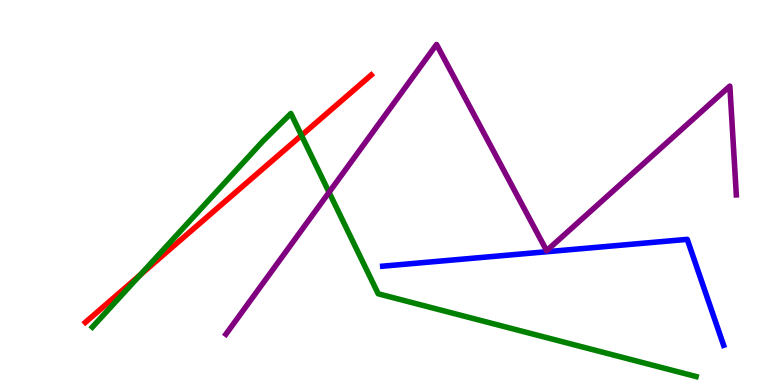[{'lines': ['blue', 'red'], 'intersections': []}, {'lines': ['green', 'red'], 'intersections': [{'x': 1.81, 'y': 2.86}, {'x': 3.89, 'y': 6.48}]}, {'lines': ['purple', 'red'], 'intersections': []}, {'lines': ['blue', 'green'], 'intersections': []}, {'lines': ['blue', 'purple'], 'intersections': []}, {'lines': ['green', 'purple'], 'intersections': [{'x': 4.25, 'y': 5.0}]}]